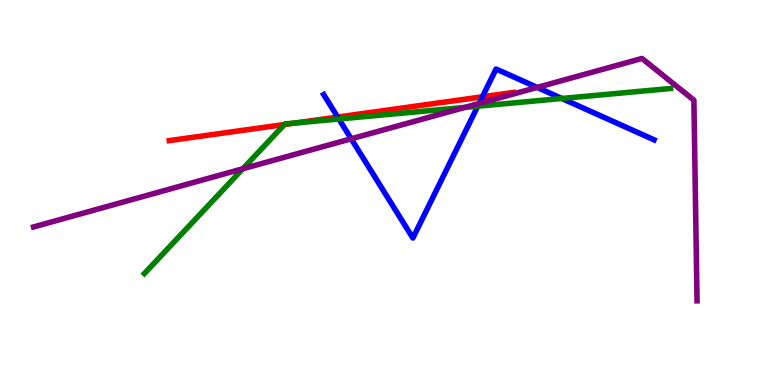[{'lines': ['blue', 'red'], 'intersections': [{'x': 4.36, 'y': 6.96}, {'x': 6.22, 'y': 7.49}]}, {'lines': ['green', 'red'], 'intersections': [{'x': 3.67, 'y': 6.77}, {'x': 3.81, 'y': 6.81}]}, {'lines': ['purple', 'red'], 'intersections': []}, {'lines': ['blue', 'green'], 'intersections': [{'x': 4.37, 'y': 6.91}, {'x': 6.16, 'y': 7.24}, {'x': 7.25, 'y': 7.44}]}, {'lines': ['blue', 'purple'], 'intersections': [{'x': 4.53, 'y': 6.39}, {'x': 6.18, 'y': 7.31}, {'x': 6.93, 'y': 7.73}]}, {'lines': ['green', 'purple'], 'intersections': [{'x': 3.13, 'y': 5.62}, {'x': 6.0, 'y': 7.21}]}]